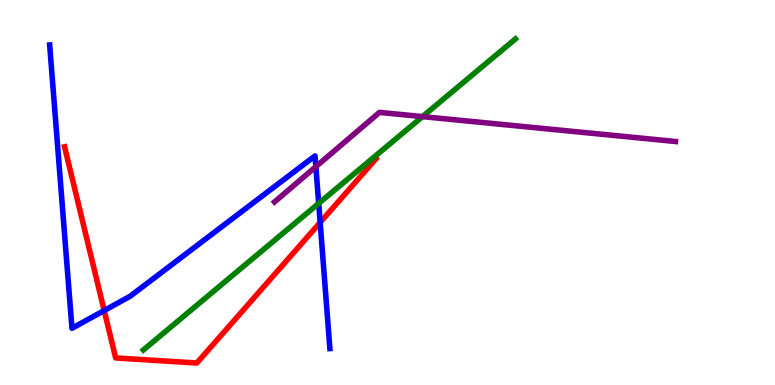[{'lines': ['blue', 'red'], 'intersections': [{'x': 1.34, 'y': 1.93}, {'x': 4.13, 'y': 4.22}]}, {'lines': ['green', 'red'], 'intersections': []}, {'lines': ['purple', 'red'], 'intersections': []}, {'lines': ['blue', 'green'], 'intersections': [{'x': 4.11, 'y': 4.72}]}, {'lines': ['blue', 'purple'], 'intersections': [{'x': 4.08, 'y': 5.67}]}, {'lines': ['green', 'purple'], 'intersections': [{'x': 5.45, 'y': 6.97}]}]